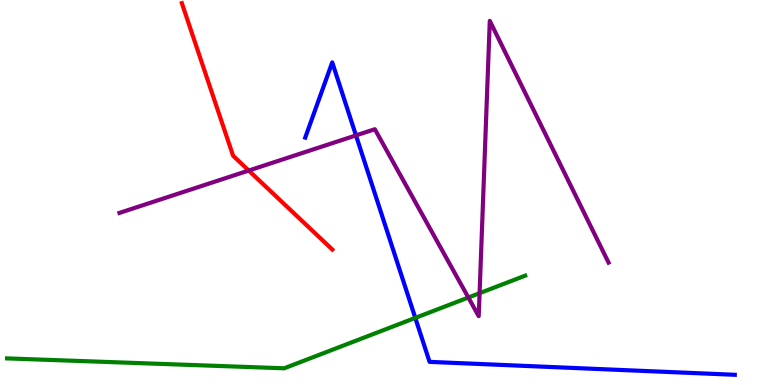[{'lines': ['blue', 'red'], 'intersections': []}, {'lines': ['green', 'red'], 'intersections': []}, {'lines': ['purple', 'red'], 'intersections': [{'x': 3.21, 'y': 5.57}]}, {'lines': ['blue', 'green'], 'intersections': [{'x': 5.36, 'y': 1.74}]}, {'lines': ['blue', 'purple'], 'intersections': [{'x': 4.59, 'y': 6.48}]}, {'lines': ['green', 'purple'], 'intersections': [{'x': 6.04, 'y': 2.27}, {'x': 6.19, 'y': 2.38}]}]